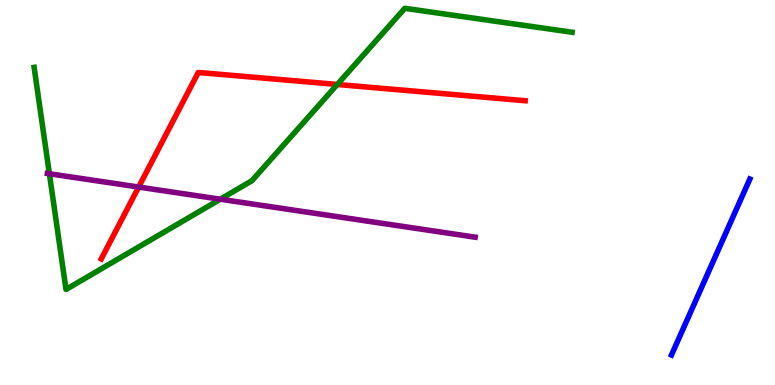[{'lines': ['blue', 'red'], 'intersections': []}, {'lines': ['green', 'red'], 'intersections': [{'x': 4.35, 'y': 7.81}]}, {'lines': ['purple', 'red'], 'intersections': [{'x': 1.79, 'y': 5.14}]}, {'lines': ['blue', 'green'], 'intersections': []}, {'lines': ['blue', 'purple'], 'intersections': []}, {'lines': ['green', 'purple'], 'intersections': [{'x': 0.637, 'y': 5.49}, {'x': 2.84, 'y': 4.83}]}]